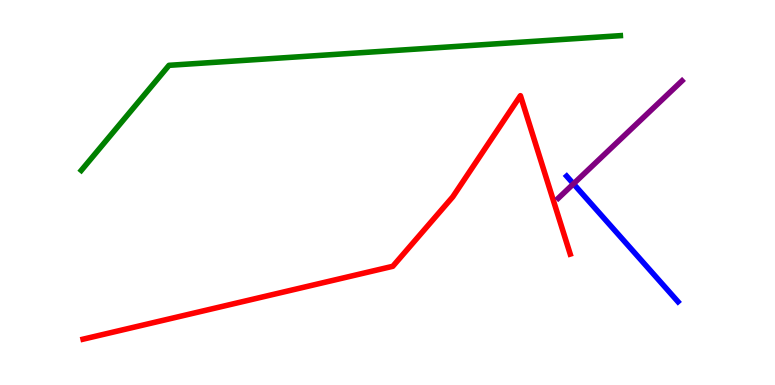[{'lines': ['blue', 'red'], 'intersections': []}, {'lines': ['green', 'red'], 'intersections': []}, {'lines': ['purple', 'red'], 'intersections': []}, {'lines': ['blue', 'green'], 'intersections': []}, {'lines': ['blue', 'purple'], 'intersections': [{'x': 7.4, 'y': 5.23}]}, {'lines': ['green', 'purple'], 'intersections': []}]